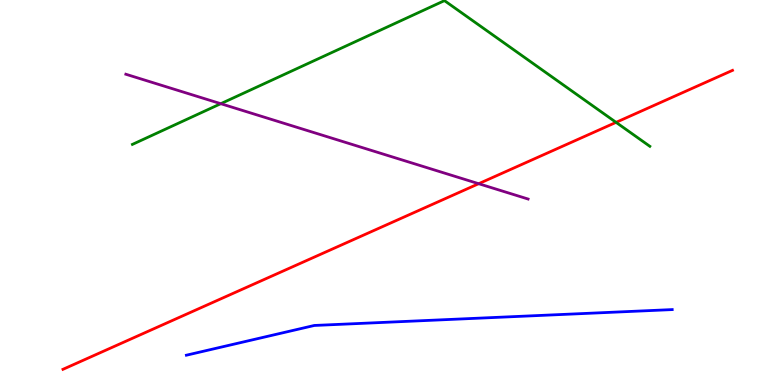[{'lines': ['blue', 'red'], 'intersections': []}, {'lines': ['green', 'red'], 'intersections': [{'x': 7.95, 'y': 6.82}]}, {'lines': ['purple', 'red'], 'intersections': [{'x': 6.18, 'y': 5.23}]}, {'lines': ['blue', 'green'], 'intersections': []}, {'lines': ['blue', 'purple'], 'intersections': []}, {'lines': ['green', 'purple'], 'intersections': [{'x': 2.85, 'y': 7.31}]}]